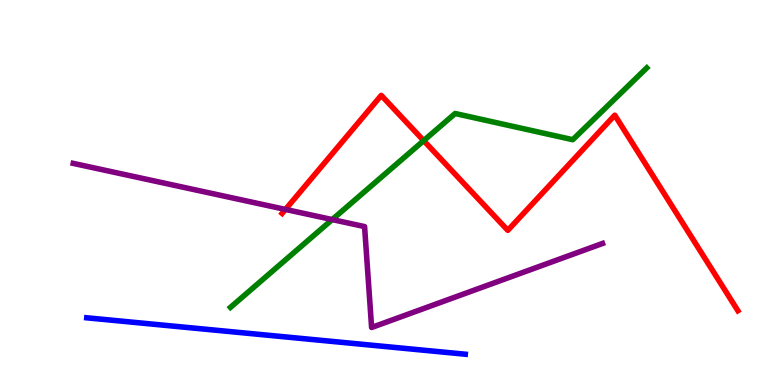[{'lines': ['blue', 'red'], 'intersections': []}, {'lines': ['green', 'red'], 'intersections': [{'x': 5.47, 'y': 6.35}]}, {'lines': ['purple', 'red'], 'intersections': [{'x': 3.68, 'y': 4.56}]}, {'lines': ['blue', 'green'], 'intersections': []}, {'lines': ['blue', 'purple'], 'intersections': []}, {'lines': ['green', 'purple'], 'intersections': [{'x': 4.29, 'y': 4.3}]}]